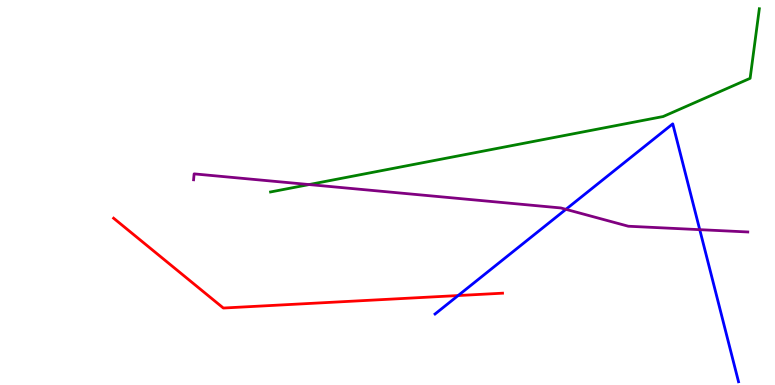[{'lines': ['blue', 'red'], 'intersections': [{'x': 5.91, 'y': 2.32}]}, {'lines': ['green', 'red'], 'intersections': []}, {'lines': ['purple', 'red'], 'intersections': []}, {'lines': ['blue', 'green'], 'intersections': []}, {'lines': ['blue', 'purple'], 'intersections': [{'x': 7.3, 'y': 4.56}, {'x': 9.03, 'y': 4.03}]}, {'lines': ['green', 'purple'], 'intersections': [{'x': 3.99, 'y': 5.21}]}]